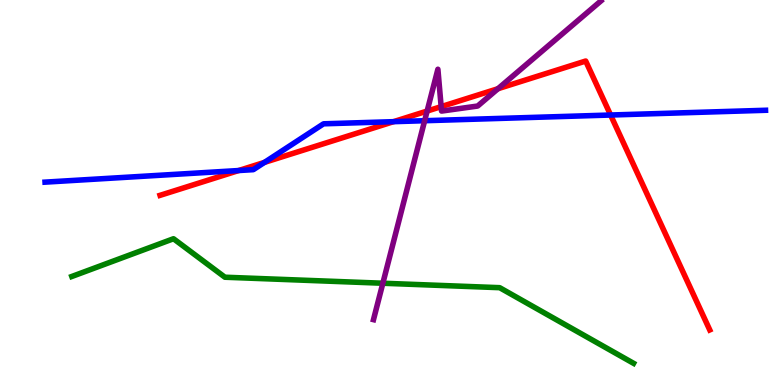[{'lines': ['blue', 'red'], 'intersections': [{'x': 3.08, 'y': 5.57}, {'x': 3.41, 'y': 5.78}, {'x': 5.08, 'y': 6.84}, {'x': 7.88, 'y': 7.01}]}, {'lines': ['green', 'red'], 'intersections': []}, {'lines': ['purple', 'red'], 'intersections': [{'x': 5.51, 'y': 7.12}, {'x': 5.69, 'y': 7.23}, {'x': 6.43, 'y': 7.7}]}, {'lines': ['blue', 'green'], 'intersections': []}, {'lines': ['blue', 'purple'], 'intersections': [{'x': 5.48, 'y': 6.86}]}, {'lines': ['green', 'purple'], 'intersections': [{'x': 4.94, 'y': 2.64}]}]